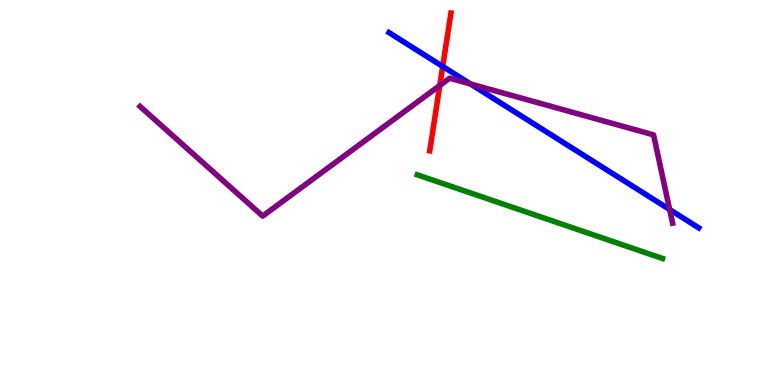[{'lines': ['blue', 'red'], 'intersections': [{'x': 5.71, 'y': 8.27}]}, {'lines': ['green', 'red'], 'intersections': []}, {'lines': ['purple', 'red'], 'intersections': [{'x': 5.67, 'y': 7.78}]}, {'lines': ['blue', 'green'], 'intersections': []}, {'lines': ['blue', 'purple'], 'intersections': [{'x': 6.07, 'y': 7.82}, {'x': 8.64, 'y': 4.56}]}, {'lines': ['green', 'purple'], 'intersections': []}]